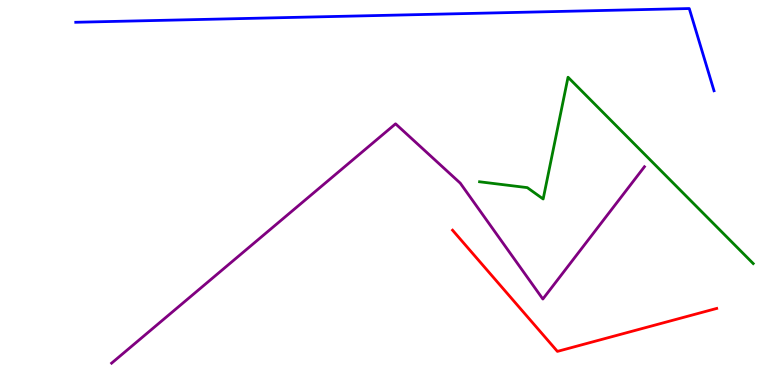[{'lines': ['blue', 'red'], 'intersections': []}, {'lines': ['green', 'red'], 'intersections': []}, {'lines': ['purple', 'red'], 'intersections': []}, {'lines': ['blue', 'green'], 'intersections': []}, {'lines': ['blue', 'purple'], 'intersections': []}, {'lines': ['green', 'purple'], 'intersections': []}]